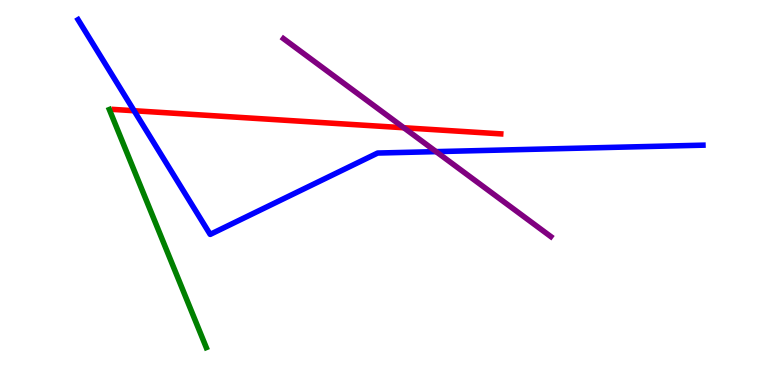[{'lines': ['blue', 'red'], 'intersections': [{'x': 1.73, 'y': 7.12}]}, {'lines': ['green', 'red'], 'intersections': []}, {'lines': ['purple', 'red'], 'intersections': [{'x': 5.21, 'y': 6.68}]}, {'lines': ['blue', 'green'], 'intersections': []}, {'lines': ['blue', 'purple'], 'intersections': [{'x': 5.63, 'y': 6.06}]}, {'lines': ['green', 'purple'], 'intersections': []}]